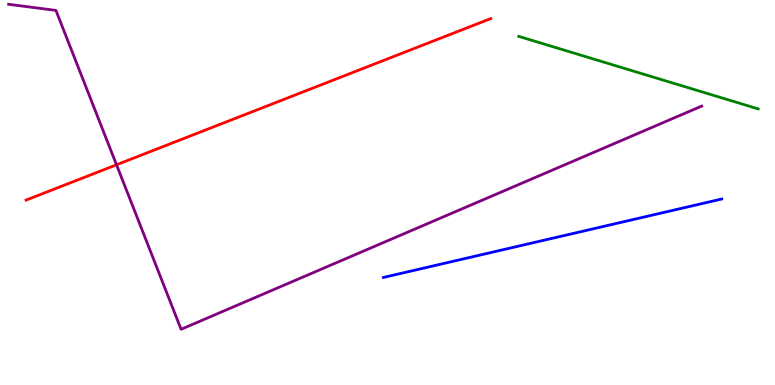[{'lines': ['blue', 'red'], 'intersections': []}, {'lines': ['green', 'red'], 'intersections': []}, {'lines': ['purple', 'red'], 'intersections': [{'x': 1.5, 'y': 5.72}]}, {'lines': ['blue', 'green'], 'intersections': []}, {'lines': ['blue', 'purple'], 'intersections': []}, {'lines': ['green', 'purple'], 'intersections': []}]